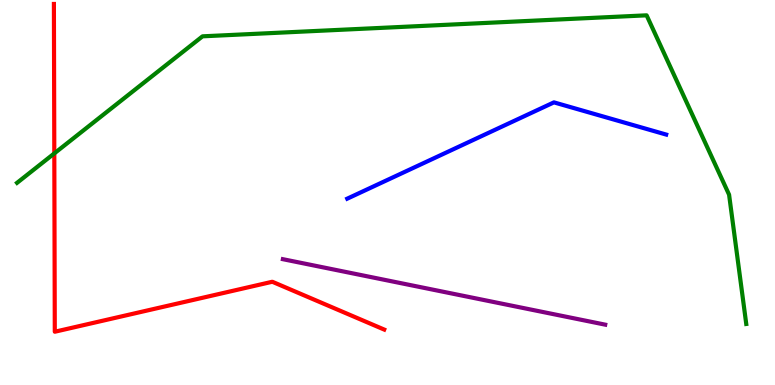[{'lines': ['blue', 'red'], 'intersections': []}, {'lines': ['green', 'red'], 'intersections': [{'x': 0.701, 'y': 6.02}]}, {'lines': ['purple', 'red'], 'intersections': []}, {'lines': ['blue', 'green'], 'intersections': []}, {'lines': ['blue', 'purple'], 'intersections': []}, {'lines': ['green', 'purple'], 'intersections': []}]